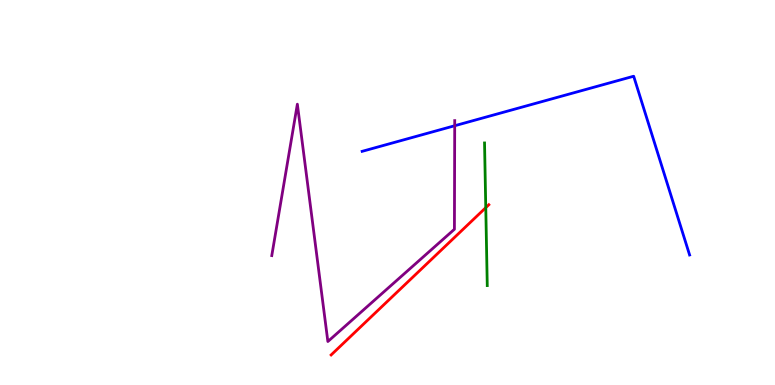[{'lines': ['blue', 'red'], 'intersections': []}, {'lines': ['green', 'red'], 'intersections': [{'x': 6.27, 'y': 4.61}]}, {'lines': ['purple', 'red'], 'intersections': []}, {'lines': ['blue', 'green'], 'intersections': []}, {'lines': ['blue', 'purple'], 'intersections': [{'x': 5.87, 'y': 6.73}]}, {'lines': ['green', 'purple'], 'intersections': []}]